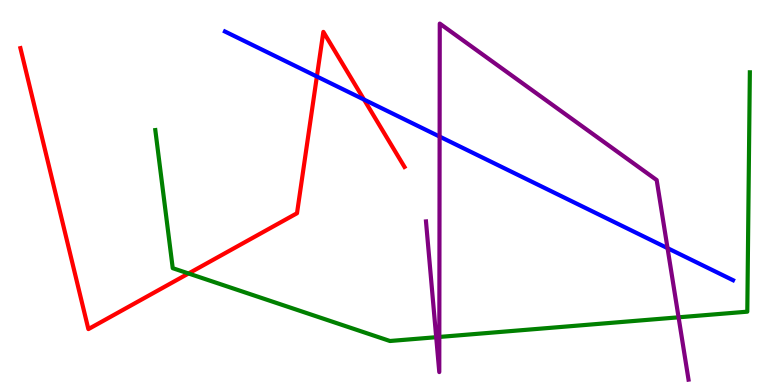[{'lines': ['blue', 'red'], 'intersections': [{'x': 4.09, 'y': 8.01}, {'x': 4.7, 'y': 7.41}]}, {'lines': ['green', 'red'], 'intersections': [{'x': 2.43, 'y': 2.9}]}, {'lines': ['purple', 'red'], 'intersections': []}, {'lines': ['blue', 'green'], 'intersections': []}, {'lines': ['blue', 'purple'], 'intersections': [{'x': 5.67, 'y': 6.45}, {'x': 8.61, 'y': 3.55}]}, {'lines': ['green', 'purple'], 'intersections': [{'x': 5.63, 'y': 1.24}, {'x': 5.67, 'y': 1.25}, {'x': 8.76, 'y': 1.76}]}]